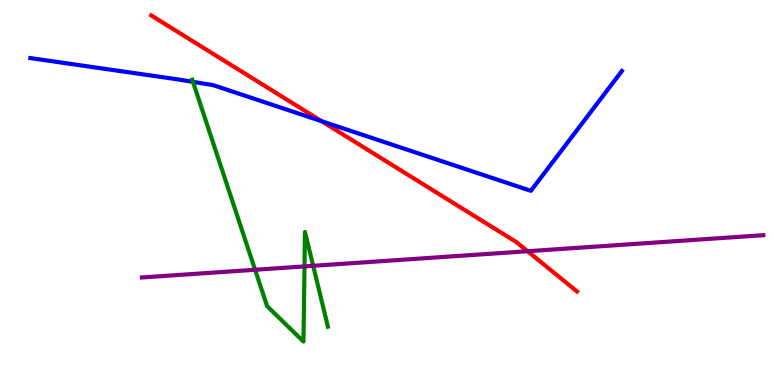[{'lines': ['blue', 'red'], 'intersections': [{'x': 4.15, 'y': 6.85}]}, {'lines': ['green', 'red'], 'intersections': []}, {'lines': ['purple', 'red'], 'intersections': [{'x': 6.81, 'y': 3.47}]}, {'lines': ['blue', 'green'], 'intersections': [{'x': 2.49, 'y': 7.87}]}, {'lines': ['blue', 'purple'], 'intersections': []}, {'lines': ['green', 'purple'], 'intersections': [{'x': 3.29, 'y': 2.99}, {'x': 3.93, 'y': 3.08}, {'x': 4.04, 'y': 3.1}]}]